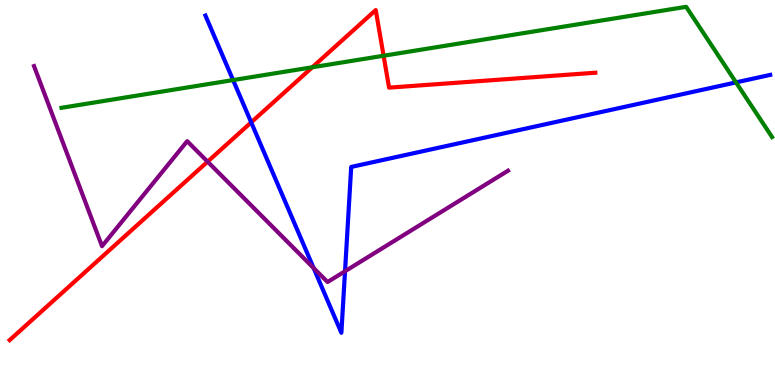[{'lines': ['blue', 'red'], 'intersections': [{'x': 3.24, 'y': 6.82}]}, {'lines': ['green', 'red'], 'intersections': [{'x': 4.03, 'y': 8.25}, {'x': 4.95, 'y': 8.55}]}, {'lines': ['purple', 'red'], 'intersections': [{'x': 2.68, 'y': 5.8}]}, {'lines': ['blue', 'green'], 'intersections': [{'x': 3.01, 'y': 7.92}, {'x': 9.5, 'y': 7.86}]}, {'lines': ['blue', 'purple'], 'intersections': [{'x': 4.05, 'y': 3.04}, {'x': 4.45, 'y': 2.95}]}, {'lines': ['green', 'purple'], 'intersections': []}]